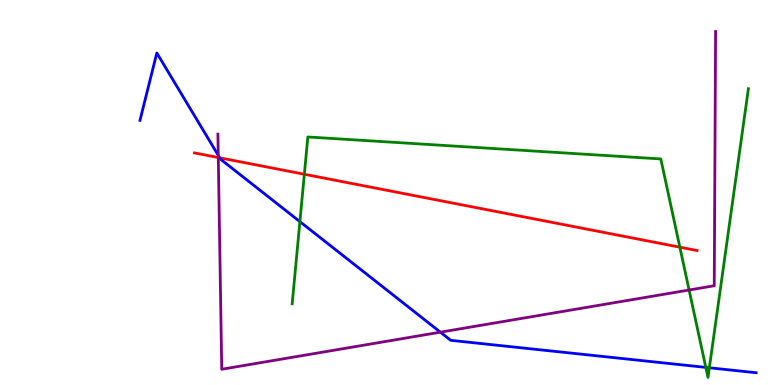[{'lines': ['blue', 'red'], 'intersections': [{'x': 2.84, 'y': 5.9}]}, {'lines': ['green', 'red'], 'intersections': [{'x': 3.93, 'y': 5.47}, {'x': 8.77, 'y': 3.58}]}, {'lines': ['purple', 'red'], 'intersections': [{'x': 2.82, 'y': 5.91}]}, {'lines': ['blue', 'green'], 'intersections': [{'x': 3.87, 'y': 4.24}, {'x': 9.11, 'y': 0.457}, {'x': 9.15, 'y': 0.448}]}, {'lines': ['blue', 'purple'], 'intersections': [{'x': 2.82, 'y': 5.97}, {'x': 5.68, 'y': 1.37}]}, {'lines': ['green', 'purple'], 'intersections': [{'x': 8.89, 'y': 2.47}]}]